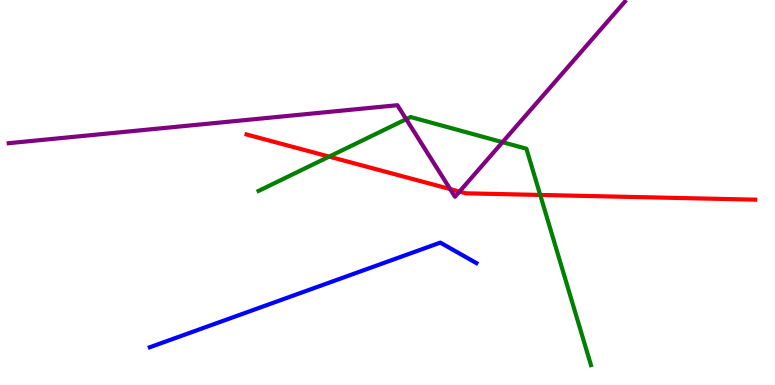[{'lines': ['blue', 'red'], 'intersections': []}, {'lines': ['green', 'red'], 'intersections': [{'x': 4.25, 'y': 5.93}, {'x': 6.97, 'y': 4.94}]}, {'lines': ['purple', 'red'], 'intersections': [{'x': 5.81, 'y': 5.09}, {'x': 5.93, 'y': 5.02}]}, {'lines': ['blue', 'green'], 'intersections': []}, {'lines': ['blue', 'purple'], 'intersections': []}, {'lines': ['green', 'purple'], 'intersections': [{'x': 5.24, 'y': 6.9}, {'x': 6.48, 'y': 6.31}]}]